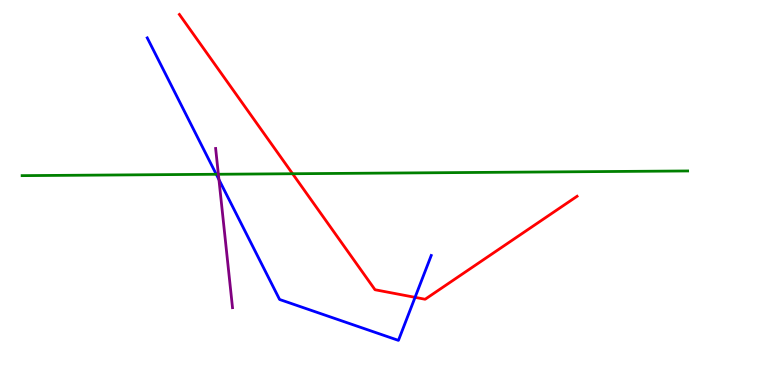[{'lines': ['blue', 'red'], 'intersections': [{'x': 5.36, 'y': 2.28}]}, {'lines': ['green', 'red'], 'intersections': [{'x': 3.78, 'y': 5.49}]}, {'lines': ['purple', 'red'], 'intersections': []}, {'lines': ['blue', 'green'], 'intersections': [{'x': 2.79, 'y': 5.47}]}, {'lines': ['blue', 'purple'], 'intersections': [{'x': 2.82, 'y': 5.34}]}, {'lines': ['green', 'purple'], 'intersections': [{'x': 2.82, 'y': 5.47}]}]